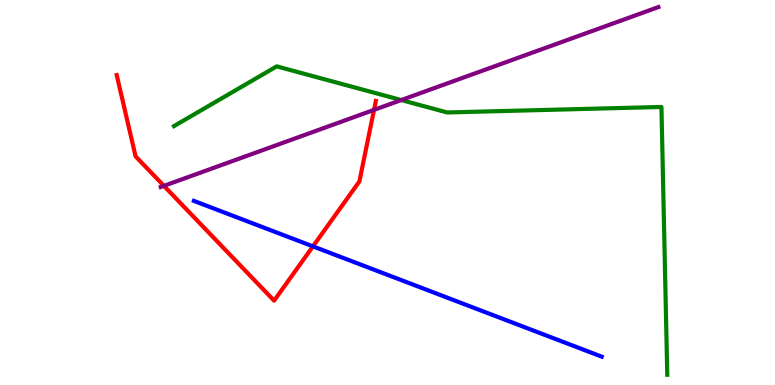[{'lines': ['blue', 'red'], 'intersections': [{'x': 4.04, 'y': 3.6}]}, {'lines': ['green', 'red'], 'intersections': []}, {'lines': ['purple', 'red'], 'intersections': [{'x': 2.11, 'y': 5.17}, {'x': 4.83, 'y': 7.15}]}, {'lines': ['blue', 'green'], 'intersections': []}, {'lines': ['blue', 'purple'], 'intersections': []}, {'lines': ['green', 'purple'], 'intersections': [{'x': 5.18, 'y': 7.4}]}]